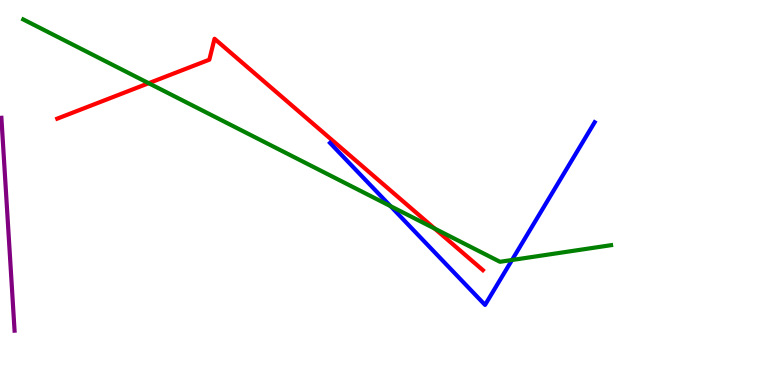[{'lines': ['blue', 'red'], 'intersections': []}, {'lines': ['green', 'red'], 'intersections': [{'x': 1.92, 'y': 7.84}, {'x': 5.61, 'y': 4.06}]}, {'lines': ['purple', 'red'], 'intersections': []}, {'lines': ['blue', 'green'], 'intersections': [{'x': 5.04, 'y': 4.65}, {'x': 6.61, 'y': 3.25}]}, {'lines': ['blue', 'purple'], 'intersections': []}, {'lines': ['green', 'purple'], 'intersections': []}]